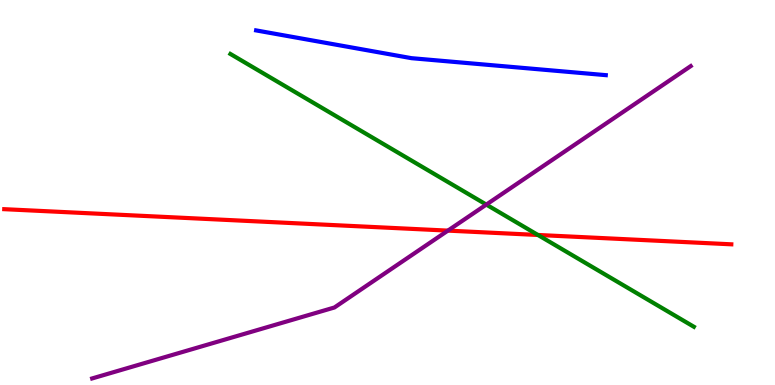[{'lines': ['blue', 'red'], 'intersections': []}, {'lines': ['green', 'red'], 'intersections': [{'x': 6.94, 'y': 3.9}]}, {'lines': ['purple', 'red'], 'intersections': [{'x': 5.78, 'y': 4.01}]}, {'lines': ['blue', 'green'], 'intersections': []}, {'lines': ['blue', 'purple'], 'intersections': []}, {'lines': ['green', 'purple'], 'intersections': [{'x': 6.28, 'y': 4.69}]}]